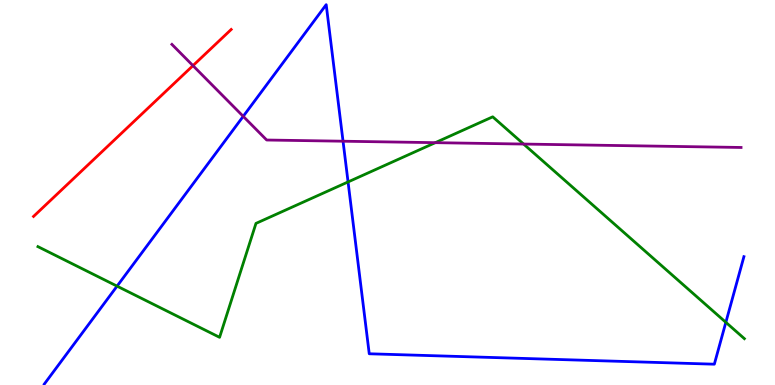[{'lines': ['blue', 'red'], 'intersections': []}, {'lines': ['green', 'red'], 'intersections': []}, {'lines': ['purple', 'red'], 'intersections': [{'x': 2.49, 'y': 8.3}]}, {'lines': ['blue', 'green'], 'intersections': [{'x': 1.51, 'y': 2.57}, {'x': 4.49, 'y': 5.27}, {'x': 9.37, 'y': 1.63}]}, {'lines': ['blue', 'purple'], 'intersections': [{'x': 3.14, 'y': 6.98}, {'x': 4.43, 'y': 6.33}]}, {'lines': ['green', 'purple'], 'intersections': [{'x': 5.62, 'y': 6.29}, {'x': 6.76, 'y': 6.26}]}]